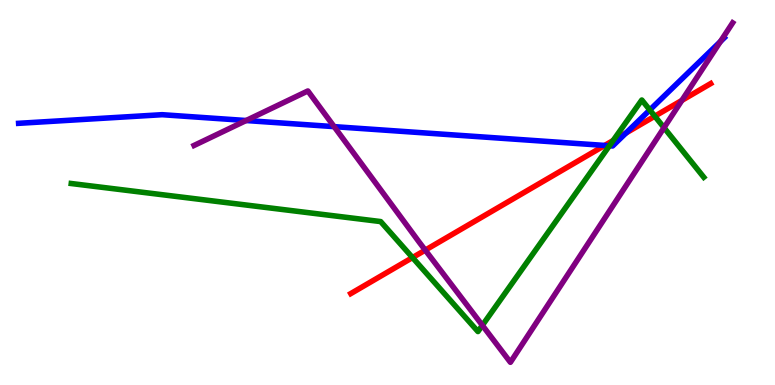[{'lines': ['blue', 'red'], 'intersections': [{'x': 7.8, 'y': 6.22}, {'x': 8.08, 'y': 6.55}]}, {'lines': ['green', 'red'], 'intersections': [{'x': 5.32, 'y': 3.31}, {'x': 7.91, 'y': 6.35}, {'x': 8.45, 'y': 6.98}]}, {'lines': ['purple', 'red'], 'intersections': [{'x': 5.49, 'y': 3.5}, {'x': 8.8, 'y': 7.39}]}, {'lines': ['blue', 'green'], 'intersections': [{'x': 7.86, 'y': 6.21}, {'x': 8.38, 'y': 7.14}]}, {'lines': ['blue', 'purple'], 'intersections': [{'x': 3.18, 'y': 6.87}, {'x': 4.31, 'y': 6.71}, {'x': 9.3, 'y': 8.92}]}, {'lines': ['green', 'purple'], 'intersections': [{'x': 6.22, 'y': 1.55}, {'x': 8.57, 'y': 6.68}]}]